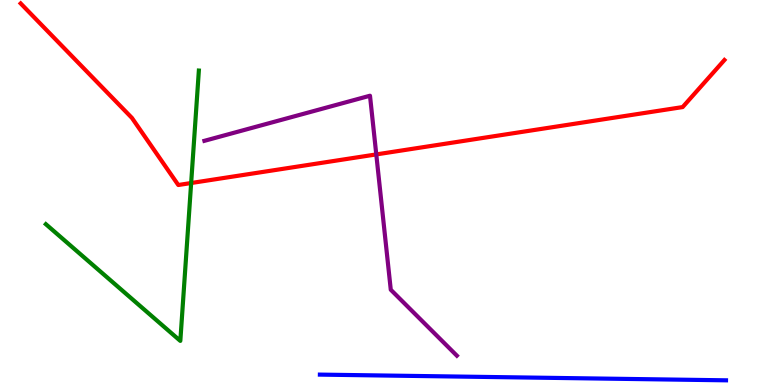[{'lines': ['blue', 'red'], 'intersections': []}, {'lines': ['green', 'red'], 'intersections': [{'x': 2.47, 'y': 5.25}]}, {'lines': ['purple', 'red'], 'intersections': [{'x': 4.86, 'y': 5.99}]}, {'lines': ['blue', 'green'], 'intersections': []}, {'lines': ['blue', 'purple'], 'intersections': []}, {'lines': ['green', 'purple'], 'intersections': []}]